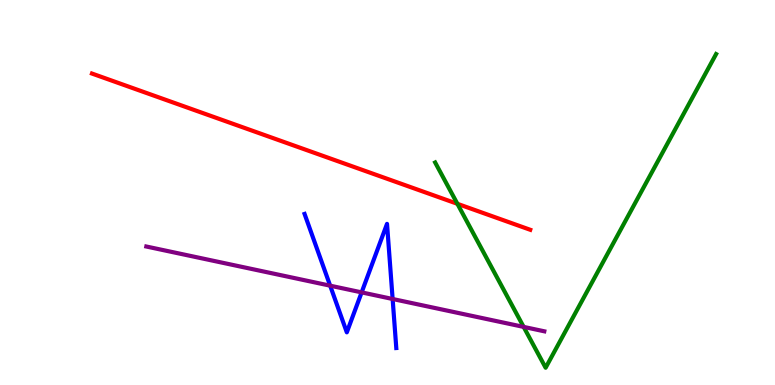[{'lines': ['blue', 'red'], 'intersections': []}, {'lines': ['green', 'red'], 'intersections': [{'x': 5.9, 'y': 4.71}]}, {'lines': ['purple', 'red'], 'intersections': []}, {'lines': ['blue', 'green'], 'intersections': []}, {'lines': ['blue', 'purple'], 'intersections': [{'x': 4.26, 'y': 2.58}, {'x': 4.67, 'y': 2.41}, {'x': 5.07, 'y': 2.23}]}, {'lines': ['green', 'purple'], 'intersections': [{'x': 6.76, 'y': 1.51}]}]